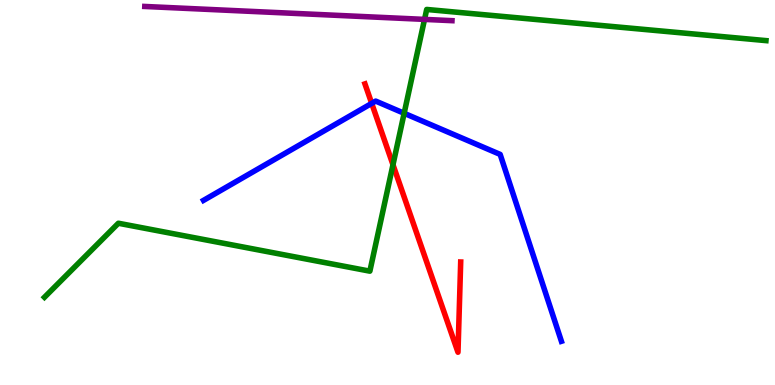[{'lines': ['blue', 'red'], 'intersections': [{'x': 4.8, 'y': 7.31}]}, {'lines': ['green', 'red'], 'intersections': [{'x': 5.07, 'y': 5.72}]}, {'lines': ['purple', 'red'], 'intersections': []}, {'lines': ['blue', 'green'], 'intersections': [{'x': 5.21, 'y': 7.06}]}, {'lines': ['blue', 'purple'], 'intersections': []}, {'lines': ['green', 'purple'], 'intersections': [{'x': 5.48, 'y': 9.5}]}]